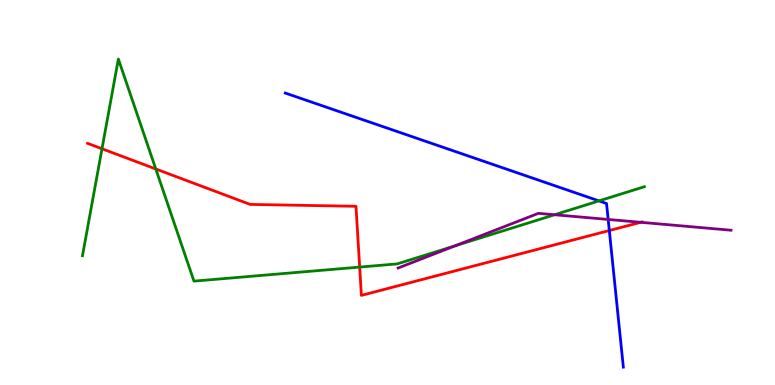[{'lines': ['blue', 'red'], 'intersections': [{'x': 7.86, 'y': 4.01}]}, {'lines': ['green', 'red'], 'intersections': [{'x': 1.32, 'y': 6.14}, {'x': 2.01, 'y': 5.61}, {'x': 4.64, 'y': 3.06}]}, {'lines': ['purple', 'red'], 'intersections': [{'x': 8.27, 'y': 4.23}]}, {'lines': ['blue', 'green'], 'intersections': [{'x': 7.73, 'y': 4.78}]}, {'lines': ['blue', 'purple'], 'intersections': [{'x': 7.85, 'y': 4.3}]}, {'lines': ['green', 'purple'], 'intersections': [{'x': 5.87, 'y': 3.61}, {'x': 7.16, 'y': 4.42}]}]